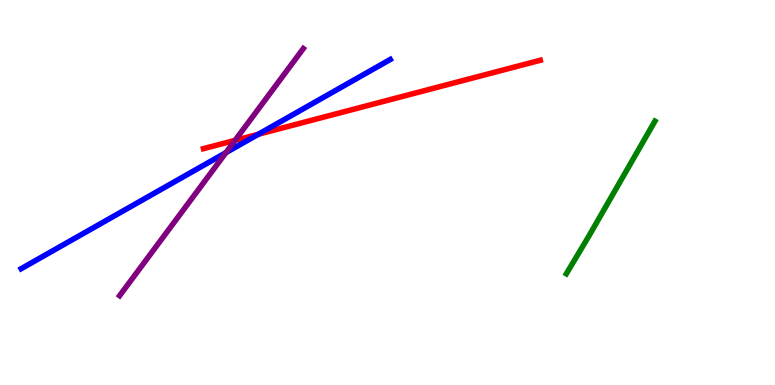[{'lines': ['blue', 'red'], 'intersections': [{'x': 3.33, 'y': 6.51}]}, {'lines': ['green', 'red'], 'intersections': []}, {'lines': ['purple', 'red'], 'intersections': [{'x': 3.03, 'y': 6.35}]}, {'lines': ['blue', 'green'], 'intersections': []}, {'lines': ['blue', 'purple'], 'intersections': [{'x': 2.92, 'y': 6.04}]}, {'lines': ['green', 'purple'], 'intersections': []}]